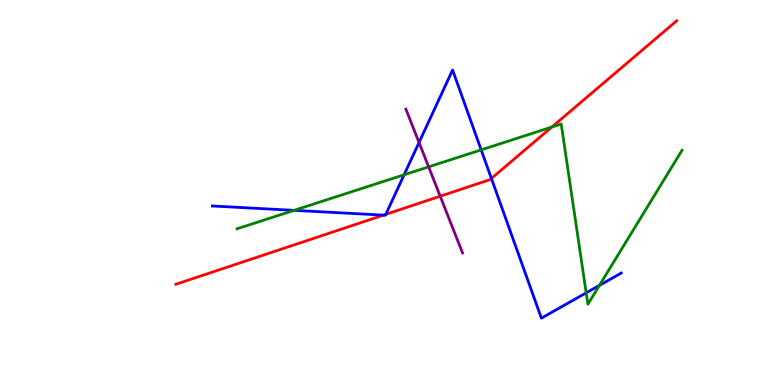[{'lines': ['blue', 'red'], 'intersections': [{'x': 4.95, 'y': 4.41}, {'x': 4.98, 'y': 4.43}, {'x': 6.34, 'y': 5.36}]}, {'lines': ['green', 'red'], 'intersections': [{'x': 7.12, 'y': 6.7}]}, {'lines': ['purple', 'red'], 'intersections': [{'x': 5.68, 'y': 4.9}]}, {'lines': ['blue', 'green'], 'intersections': [{'x': 3.79, 'y': 4.54}, {'x': 5.21, 'y': 5.46}, {'x': 6.21, 'y': 6.11}, {'x': 7.56, 'y': 2.39}, {'x': 7.73, 'y': 2.59}]}, {'lines': ['blue', 'purple'], 'intersections': [{'x': 5.41, 'y': 6.3}]}, {'lines': ['green', 'purple'], 'intersections': [{'x': 5.53, 'y': 5.67}]}]